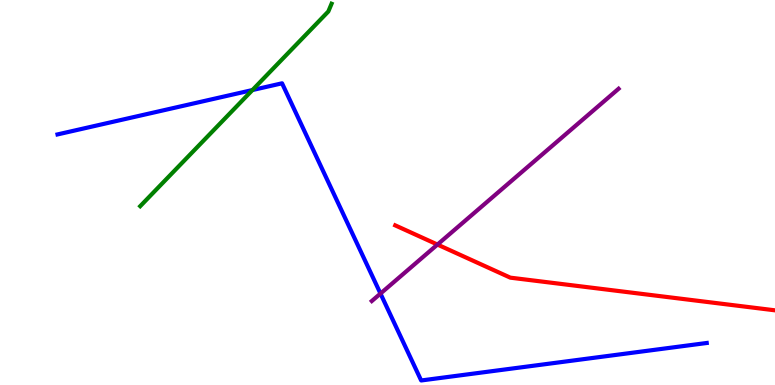[{'lines': ['blue', 'red'], 'intersections': []}, {'lines': ['green', 'red'], 'intersections': []}, {'lines': ['purple', 'red'], 'intersections': [{'x': 5.64, 'y': 3.65}]}, {'lines': ['blue', 'green'], 'intersections': [{'x': 3.26, 'y': 7.66}]}, {'lines': ['blue', 'purple'], 'intersections': [{'x': 4.91, 'y': 2.37}]}, {'lines': ['green', 'purple'], 'intersections': []}]